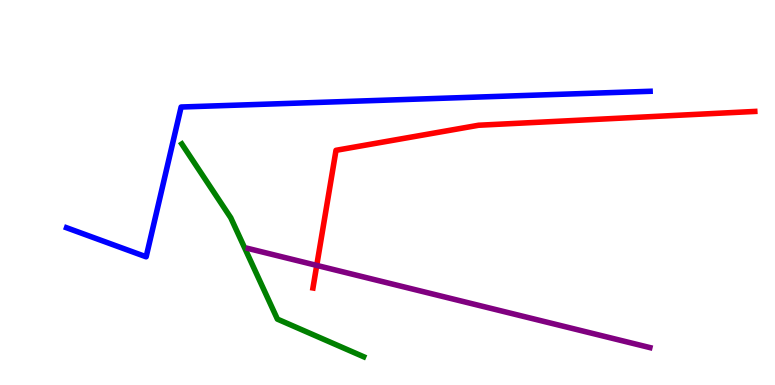[{'lines': ['blue', 'red'], 'intersections': []}, {'lines': ['green', 'red'], 'intersections': []}, {'lines': ['purple', 'red'], 'intersections': [{'x': 4.09, 'y': 3.11}]}, {'lines': ['blue', 'green'], 'intersections': []}, {'lines': ['blue', 'purple'], 'intersections': []}, {'lines': ['green', 'purple'], 'intersections': []}]